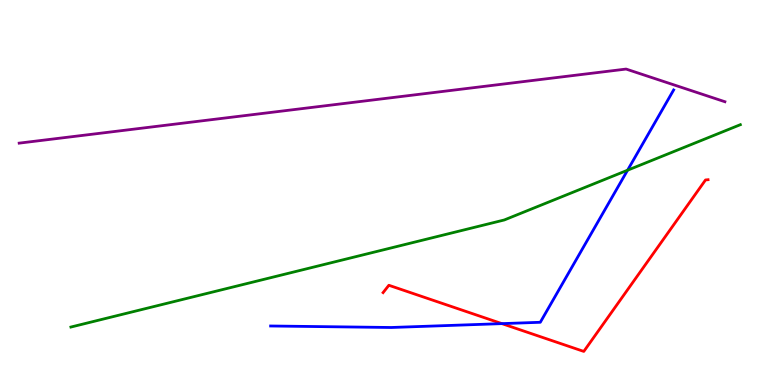[{'lines': ['blue', 'red'], 'intersections': [{'x': 6.48, 'y': 1.59}]}, {'lines': ['green', 'red'], 'intersections': []}, {'lines': ['purple', 'red'], 'intersections': []}, {'lines': ['blue', 'green'], 'intersections': [{'x': 8.1, 'y': 5.58}]}, {'lines': ['blue', 'purple'], 'intersections': []}, {'lines': ['green', 'purple'], 'intersections': []}]